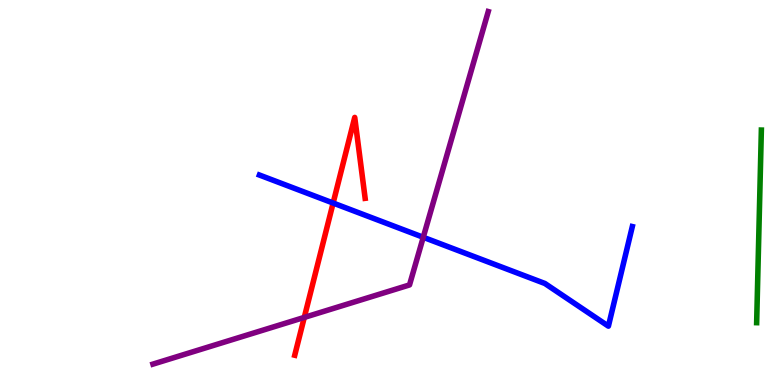[{'lines': ['blue', 'red'], 'intersections': [{'x': 4.3, 'y': 4.73}]}, {'lines': ['green', 'red'], 'intersections': []}, {'lines': ['purple', 'red'], 'intersections': [{'x': 3.93, 'y': 1.76}]}, {'lines': ['blue', 'green'], 'intersections': []}, {'lines': ['blue', 'purple'], 'intersections': [{'x': 5.46, 'y': 3.84}]}, {'lines': ['green', 'purple'], 'intersections': []}]